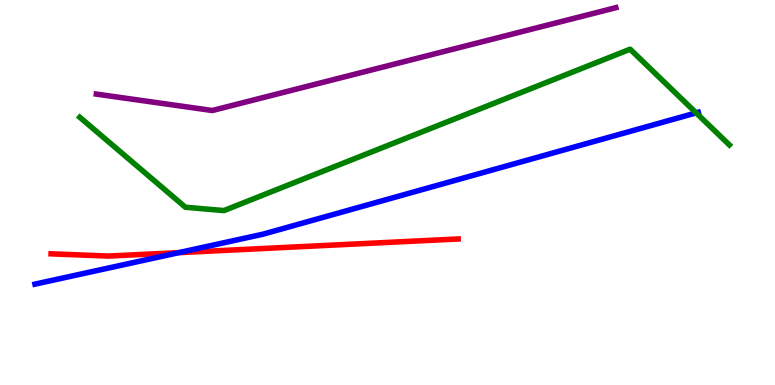[{'lines': ['blue', 'red'], 'intersections': [{'x': 2.31, 'y': 3.44}]}, {'lines': ['green', 'red'], 'intersections': []}, {'lines': ['purple', 'red'], 'intersections': []}, {'lines': ['blue', 'green'], 'intersections': [{'x': 8.98, 'y': 7.07}]}, {'lines': ['blue', 'purple'], 'intersections': []}, {'lines': ['green', 'purple'], 'intersections': []}]